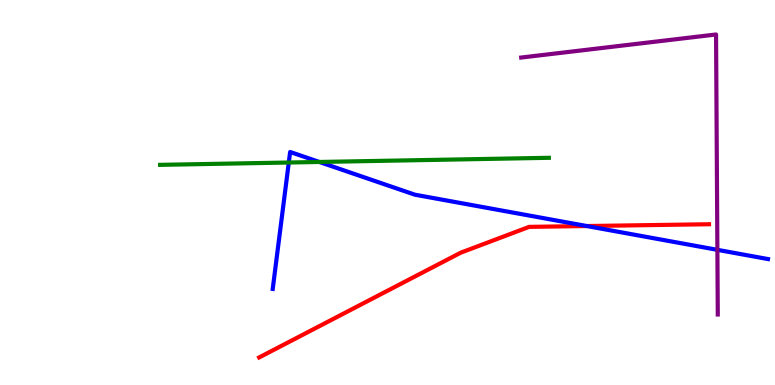[{'lines': ['blue', 'red'], 'intersections': [{'x': 7.57, 'y': 4.13}]}, {'lines': ['green', 'red'], 'intersections': []}, {'lines': ['purple', 'red'], 'intersections': []}, {'lines': ['blue', 'green'], 'intersections': [{'x': 3.73, 'y': 5.78}, {'x': 4.12, 'y': 5.79}]}, {'lines': ['blue', 'purple'], 'intersections': [{'x': 9.26, 'y': 3.51}]}, {'lines': ['green', 'purple'], 'intersections': []}]